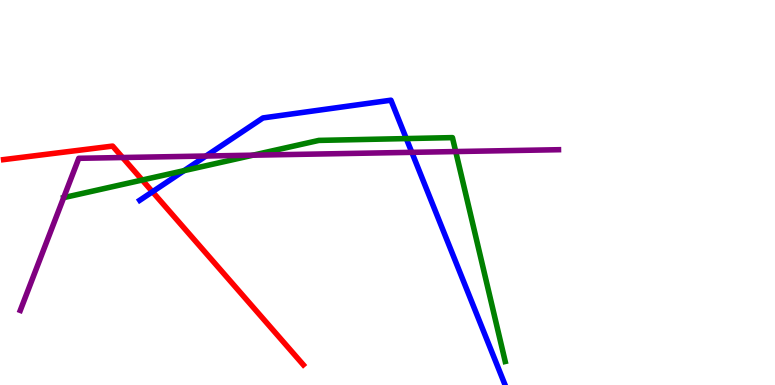[{'lines': ['blue', 'red'], 'intersections': [{'x': 1.97, 'y': 5.02}]}, {'lines': ['green', 'red'], 'intersections': [{'x': 1.83, 'y': 5.32}]}, {'lines': ['purple', 'red'], 'intersections': [{'x': 1.58, 'y': 5.91}]}, {'lines': ['blue', 'green'], 'intersections': [{'x': 2.38, 'y': 5.57}, {'x': 5.24, 'y': 6.4}]}, {'lines': ['blue', 'purple'], 'intersections': [{'x': 2.66, 'y': 5.95}, {'x': 5.31, 'y': 6.04}]}, {'lines': ['green', 'purple'], 'intersections': [{'x': 0.821, 'y': 4.87}, {'x': 3.26, 'y': 5.97}, {'x': 5.88, 'y': 6.06}]}]